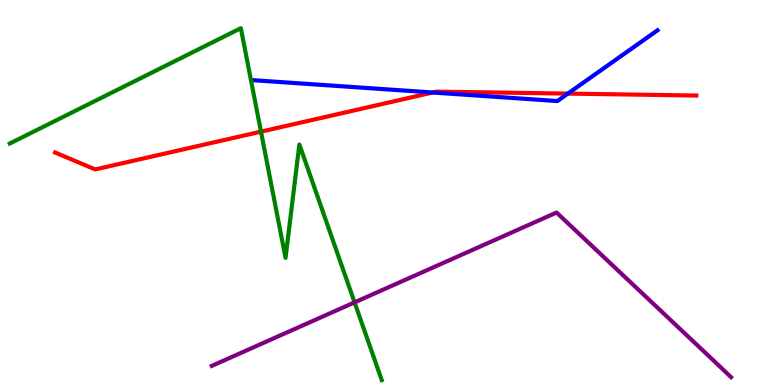[{'lines': ['blue', 'red'], 'intersections': [{'x': 5.58, 'y': 7.6}, {'x': 7.33, 'y': 7.57}]}, {'lines': ['green', 'red'], 'intersections': [{'x': 3.37, 'y': 6.58}]}, {'lines': ['purple', 'red'], 'intersections': []}, {'lines': ['blue', 'green'], 'intersections': []}, {'lines': ['blue', 'purple'], 'intersections': []}, {'lines': ['green', 'purple'], 'intersections': [{'x': 4.58, 'y': 2.15}]}]